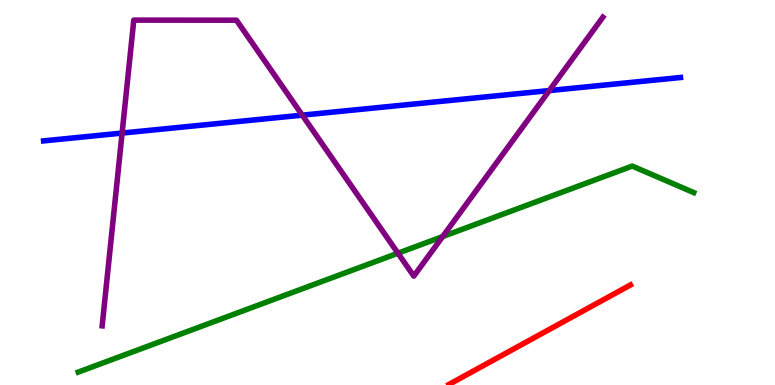[{'lines': ['blue', 'red'], 'intersections': []}, {'lines': ['green', 'red'], 'intersections': []}, {'lines': ['purple', 'red'], 'intersections': []}, {'lines': ['blue', 'green'], 'intersections': []}, {'lines': ['blue', 'purple'], 'intersections': [{'x': 1.58, 'y': 6.54}, {'x': 3.9, 'y': 7.01}, {'x': 7.09, 'y': 7.65}]}, {'lines': ['green', 'purple'], 'intersections': [{'x': 5.13, 'y': 3.42}, {'x': 5.71, 'y': 3.86}]}]